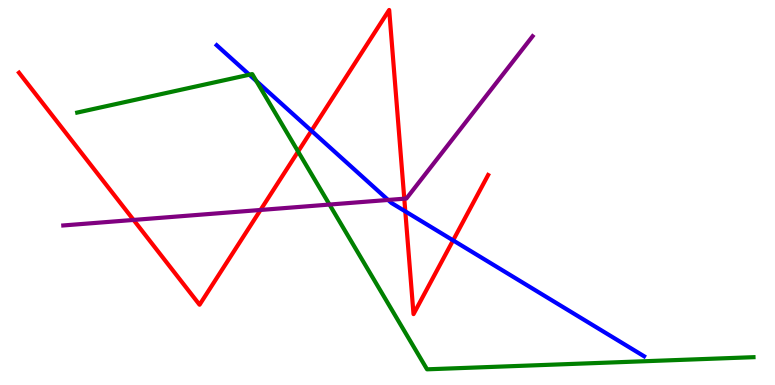[{'lines': ['blue', 'red'], 'intersections': [{'x': 4.02, 'y': 6.6}, {'x': 5.23, 'y': 4.51}, {'x': 5.85, 'y': 3.76}]}, {'lines': ['green', 'red'], 'intersections': [{'x': 3.85, 'y': 6.06}]}, {'lines': ['purple', 'red'], 'intersections': [{'x': 1.72, 'y': 4.29}, {'x': 3.36, 'y': 4.55}, {'x': 5.22, 'y': 4.84}]}, {'lines': ['blue', 'green'], 'intersections': [{'x': 3.22, 'y': 8.06}, {'x': 3.31, 'y': 7.89}]}, {'lines': ['blue', 'purple'], 'intersections': [{'x': 5.01, 'y': 4.81}]}, {'lines': ['green', 'purple'], 'intersections': [{'x': 4.25, 'y': 4.69}]}]